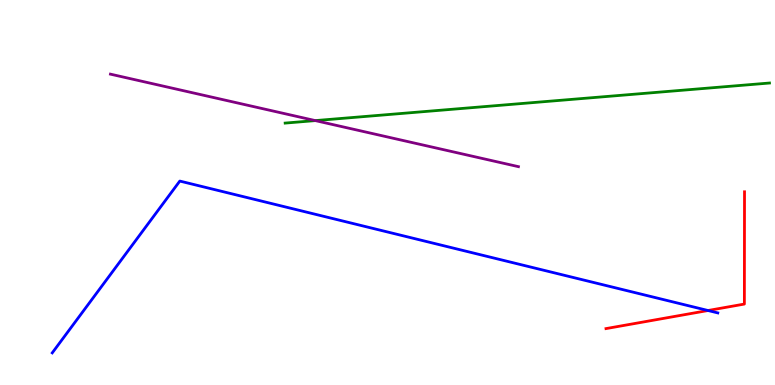[{'lines': ['blue', 'red'], 'intersections': [{'x': 9.14, 'y': 1.93}]}, {'lines': ['green', 'red'], 'intersections': []}, {'lines': ['purple', 'red'], 'intersections': []}, {'lines': ['blue', 'green'], 'intersections': []}, {'lines': ['blue', 'purple'], 'intersections': []}, {'lines': ['green', 'purple'], 'intersections': [{'x': 4.07, 'y': 6.87}]}]